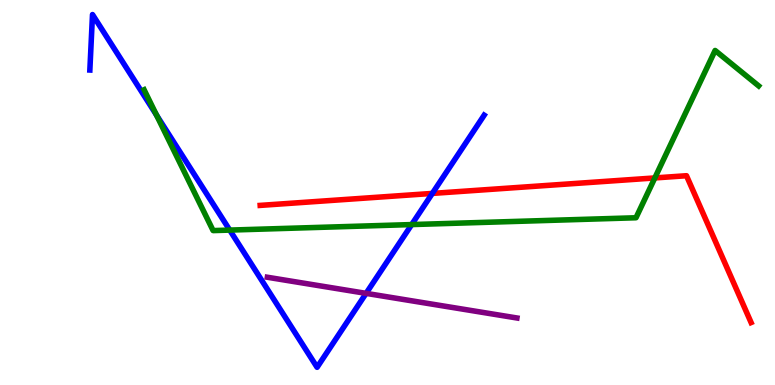[{'lines': ['blue', 'red'], 'intersections': [{'x': 5.58, 'y': 4.98}]}, {'lines': ['green', 'red'], 'intersections': [{'x': 8.45, 'y': 5.38}]}, {'lines': ['purple', 'red'], 'intersections': []}, {'lines': ['blue', 'green'], 'intersections': [{'x': 2.02, 'y': 7.01}, {'x': 2.96, 'y': 4.02}, {'x': 5.31, 'y': 4.17}]}, {'lines': ['blue', 'purple'], 'intersections': [{'x': 4.72, 'y': 2.38}]}, {'lines': ['green', 'purple'], 'intersections': []}]